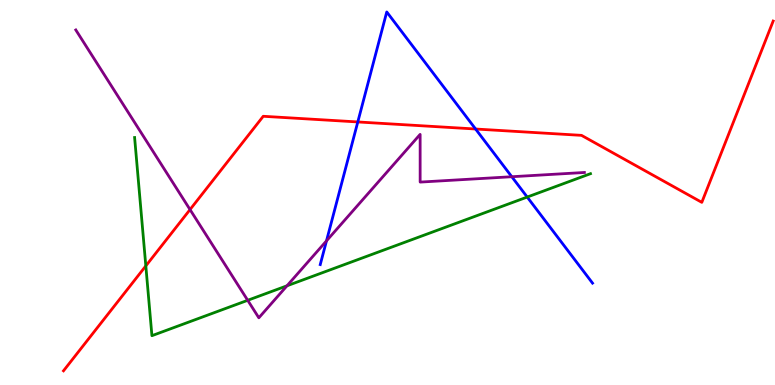[{'lines': ['blue', 'red'], 'intersections': [{'x': 4.62, 'y': 6.83}, {'x': 6.14, 'y': 6.65}]}, {'lines': ['green', 'red'], 'intersections': [{'x': 1.88, 'y': 3.09}]}, {'lines': ['purple', 'red'], 'intersections': [{'x': 2.45, 'y': 4.56}]}, {'lines': ['blue', 'green'], 'intersections': [{'x': 6.8, 'y': 4.88}]}, {'lines': ['blue', 'purple'], 'intersections': [{'x': 4.21, 'y': 3.74}, {'x': 6.6, 'y': 5.41}]}, {'lines': ['green', 'purple'], 'intersections': [{'x': 3.2, 'y': 2.2}, {'x': 3.7, 'y': 2.58}]}]